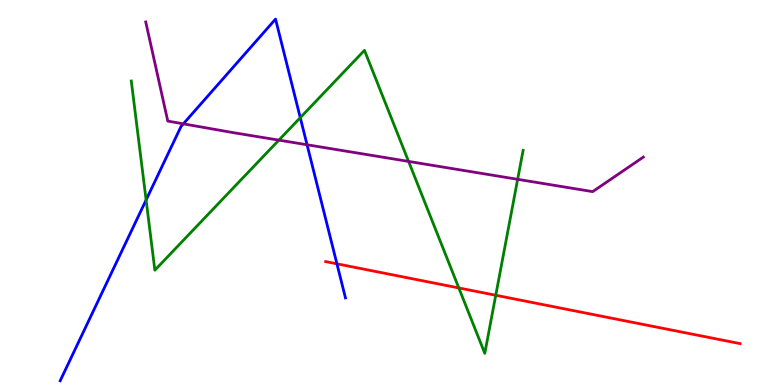[{'lines': ['blue', 'red'], 'intersections': [{'x': 4.35, 'y': 3.15}]}, {'lines': ['green', 'red'], 'intersections': [{'x': 5.92, 'y': 2.52}, {'x': 6.4, 'y': 2.33}]}, {'lines': ['purple', 'red'], 'intersections': []}, {'lines': ['blue', 'green'], 'intersections': [{'x': 1.89, 'y': 4.81}, {'x': 3.87, 'y': 6.94}]}, {'lines': ['blue', 'purple'], 'intersections': [{'x': 2.37, 'y': 6.78}, {'x': 3.96, 'y': 6.24}]}, {'lines': ['green', 'purple'], 'intersections': [{'x': 3.6, 'y': 6.36}, {'x': 5.27, 'y': 5.81}, {'x': 6.68, 'y': 5.34}]}]